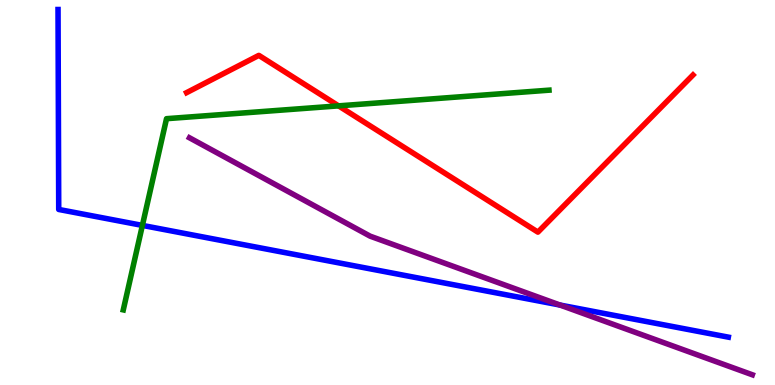[{'lines': ['blue', 'red'], 'intersections': []}, {'lines': ['green', 'red'], 'intersections': [{'x': 4.37, 'y': 7.25}]}, {'lines': ['purple', 'red'], 'intersections': []}, {'lines': ['blue', 'green'], 'intersections': [{'x': 1.84, 'y': 4.15}]}, {'lines': ['blue', 'purple'], 'intersections': [{'x': 7.23, 'y': 2.08}]}, {'lines': ['green', 'purple'], 'intersections': []}]